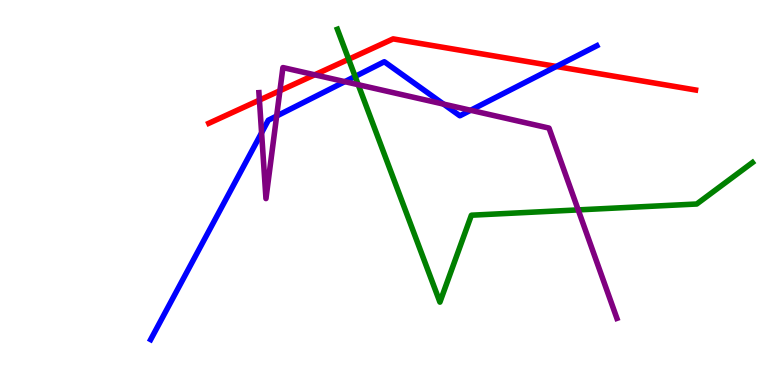[{'lines': ['blue', 'red'], 'intersections': [{'x': 7.18, 'y': 8.27}]}, {'lines': ['green', 'red'], 'intersections': [{'x': 4.5, 'y': 8.46}]}, {'lines': ['purple', 'red'], 'intersections': [{'x': 3.35, 'y': 7.4}, {'x': 3.61, 'y': 7.64}, {'x': 4.06, 'y': 8.06}]}, {'lines': ['blue', 'green'], 'intersections': [{'x': 4.58, 'y': 8.01}]}, {'lines': ['blue', 'purple'], 'intersections': [{'x': 3.38, 'y': 6.55}, {'x': 3.57, 'y': 6.99}, {'x': 4.45, 'y': 7.88}, {'x': 5.72, 'y': 7.3}, {'x': 6.07, 'y': 7.14}]}, {'lines': ['green', 'purple'], 'intersections': [{'x': 4.62, 'y': 7.8}, {'x': 7.46, 'y': 4.55}]}]